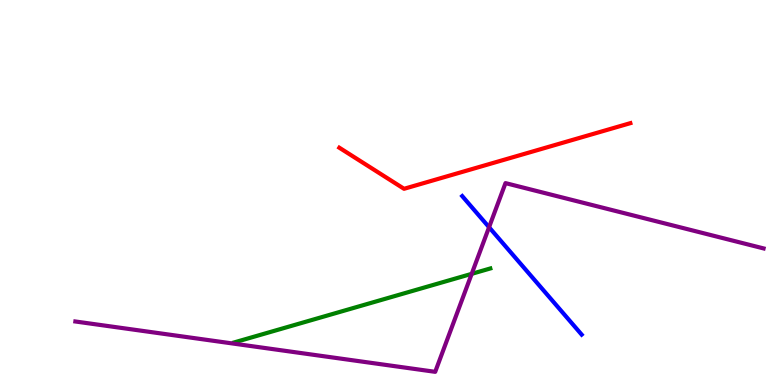[{'lines': ['blue', 'red'], 'intersections': []}, {'lines': ['green', 'red'], 'intersections': []}, {'lines': ['purple', 'red'], 'intersections': []}, {'lines': ['blue', 'green'], 'intersections': []}, {'lines': ['blue', 'purple'], 'intersections': [{'x': 6.31, 'y': 4.1}]}, {'lines': ['green', 'purple'], 'intersections': [{'x': 6.09, 'y': 2.89}]}]